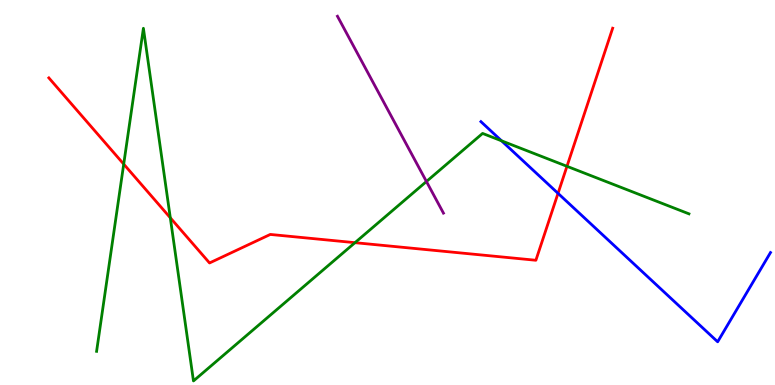[{'lines': ['blue', 'red'], 'intersections': [{'x': 7.2, 'y': 4.98}]}, {'lines': ['green', 'red'], 'intersections': [{'x': 1.6, 'y': 5.74}, {'x': 2.2, 'y': 4.34}, {'x': 4.58, 'y': 3.7}, {'x': 7.32, 'y': 5.68}]}, {'lines': ['purple', 'red'], 'intersections': []}, {'lines': ['blue', 'green'], 'intersections': [{'x': 6.47, 'y': 6.34}]}, {'lines': ['blue', 'purple'], 'intersections': []}, {'lines': ['green', 'purple'], 'intersections': [{'x': 5.5, 'y': 5.29}]}]